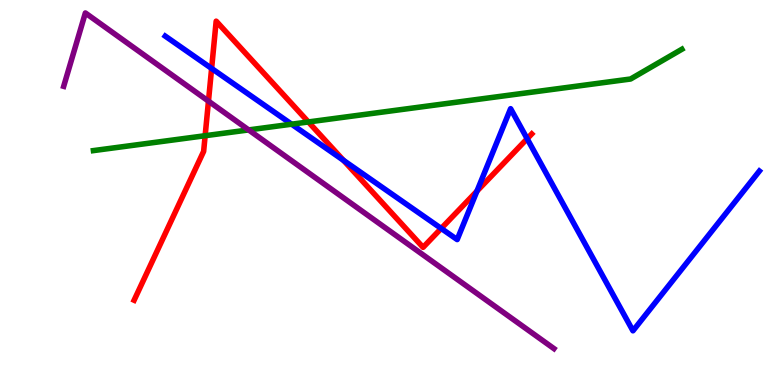[{'lines': ['blue', 'red'], 'intersections': [{'x': 2.73, 'y': 8.22}, {'x': 4.43, 'y': 5.84}, {'x': 5.69, 'y': 4.07}, {'x': 6.15, 'y': 5.04}, {'x': 6.8, 'y': 6.4}]}, {'lines': ['green', 'red'], 'intersections': [{'x': 2.65, 'y': 6.47}, {'x': 3.98, 'y': 6.83}]}, {'lines': ['purple', 'red'], 'intersections': [{'x': 2.69, 'y': 7.37}]}, {'lines': ['blue', 'green'], 'intersections': [{'x': 3.76, 'y': 6.77}]}, {'lines': ['blue', 'purple'], 'intersections': []}, {'lines': ['green', 'purple'], 'intersections': [{'x': 3.21, 'y': 6.63}]}]